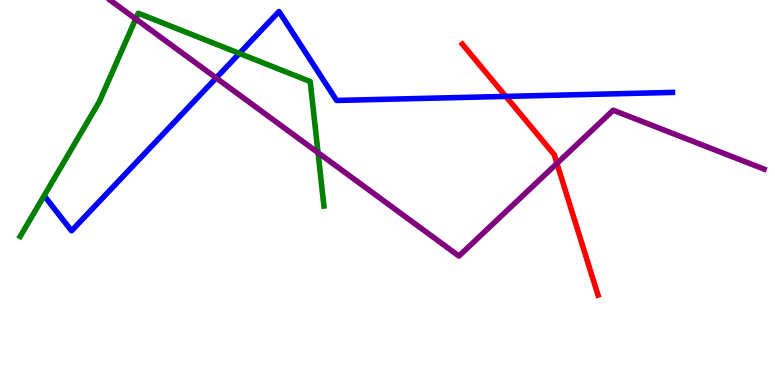[{'lines': ['blue', 'red'], 'intersections': [{'x': 6.53, 'y': 7.5}]}, {'lines': ['green', 'red'], 'intersections': []}, {'lines': ['purple', 'red'], 'intersections': [{'x': 7.19, 'y': 5.76}]}, {'lines': ['blue', 'green'], 'intersections': [{'x': 3.09, 'y': 8.61}]}, {'lines': ['blue', 'purple'], 'intersections': [{'x': 2.79, 'y': 7.98}]}, {'lines': ['green', 'purple'], 'intersections': [{'x': 1.75, 'y': 9.51}, {'x': 4.1, 'y': 6.03}]}]